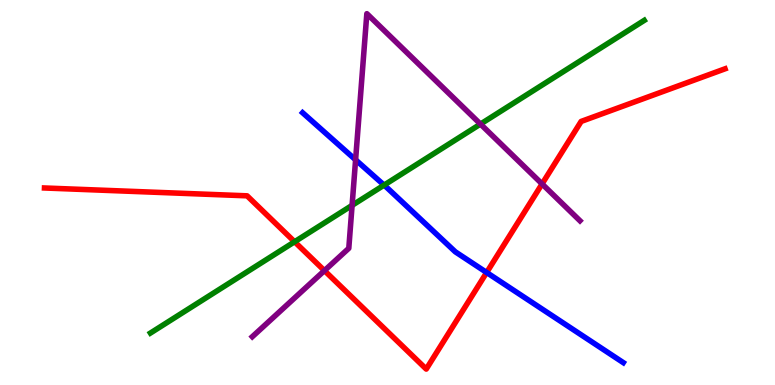[{'lines': ['blue', 'red'], 'intersections': [{'x': 6.28, 'y': 2.92}]}, {'lines': ['green', 'red'], 'intersections': [{'x': 3.8, 'y': 3.72}]}, {'lines': ['purple', 'red'], 'intersections': [{'x': 4.19, 'y': 2.97}, {'x': 6.99, 'y': 5.22}]}, {'lines': ['blue', 'green'], 'intersections': [{'x': 4.96, 'y': 5.19}]}, {'lines': ['blue', 'purple'], 'intersections': [{'x': 4.59, 'y': 5.85}]}, {'lines': ['green', 'purple'], 'intersections': [{'x': 4.54, 'y': 4.67}, {'x': 6.2, 'y': 6.78}]}]